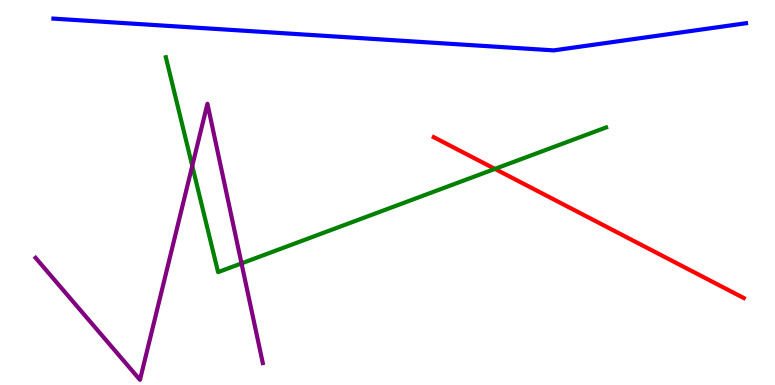[{'lines': ['blue', 'red'], 'intersections': []}, {'lines': ['green', 'red'], 'intersections': [{'x': 6.39, 'y': 5.61}]}, {'lines': ['purple', 'red'], 'intersections': []}, {'lines': ['blue', 'green'], 'intersections': []}, {'lines': ['blue', 'purple'], 'intersections': []}, {'lines': ['green', 'purple'], 'intersections': [{'x': 2.48, 'y': 5.69}, {'x': 3.12, 'y': 3.16}]}]